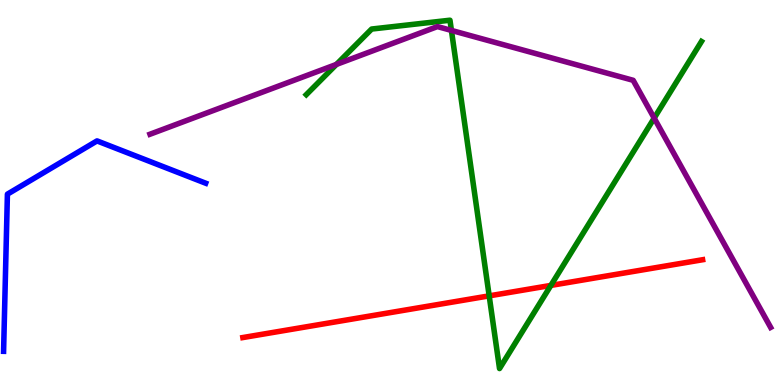[{'lines': ['blue', 'red'], 'intersections': []}, {'lines': ['green', 'red'], 'intersections': [{'x': 6.31, 'y': 2.32}, {'x': 7.11, 'y': 2.59}]}, {'lines': ['purple', 'red'], 'intersections': []}, {'lines': ['blue', 'green'], 'intersections': []}, {'lines': ['blue', 'purple'], 'intersections': []}, {'lines': ['green', 'purple'], 'intersections': [{'x': 4.34, 'y': 8.33}, {'x': 5.82, 'y': 9.21}, {'x': 8.44, 'y': 6.93}]}]